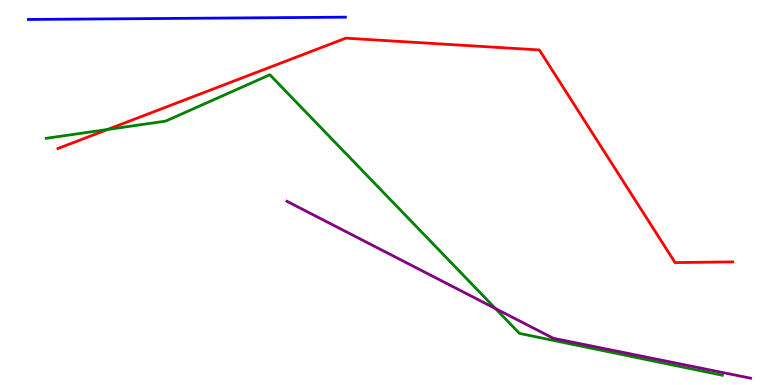[{'lines': ['blue', 'red'], 'intersections': []}, {'lines': ['green', 'red'], 'intersections': [{'x': 1.39, 'y': 6.64}]}, {'lines': ['purple', 'red'], 'intersections': []}, {'lines': ['blue', 'green'], 'intersections': []}, {'lines': ['blue', 'purple'], 'intersections': []}, {'lines': ['green', 'purple'], 'intersections': [{'x': 6.39, 'y': 1.99}]}]